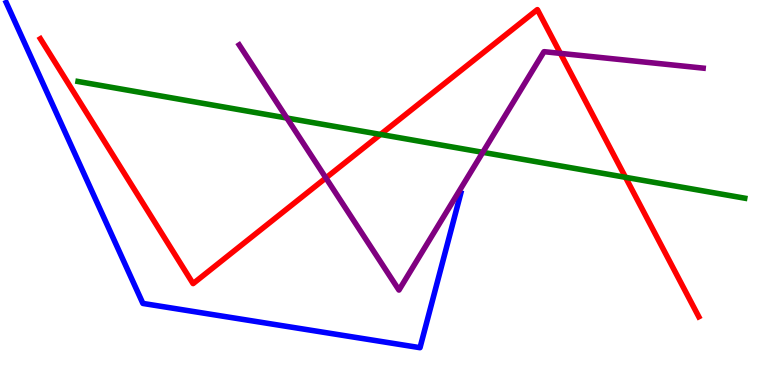[{'lines': ['blue', 'red'], 'intersections': []}, {'lines': ['green', 'red'], 'intersections': [{'x': 4.91, 'y': 6.51}, {'x': 8.07, 'y': 5.39}]}, {'lines': ['purple', 'red'], 'intersections': [{'x': 4.2, 'y': 5.38}, {'x': 7.23, 'y': 8.61}]}, {'lines': ['blue', 'green'], 'intersections': []}, {'lines': ['blue', 'purple'], 'intersections': []}, {'lines': ['green', 'purple'], 'intersections': [{'x': 3.7, 'y': 6.93}, {'x': 6.23, 'y': 6.04}]}]